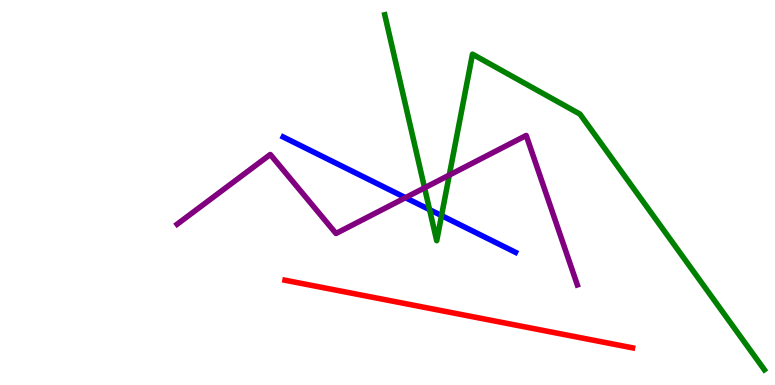[{'lines': ['blue', 'red'], 'intersections': []}, {'lines': ['green', 'red'], 'intersections': []}, {'lines': ['purple', 'red'], 'intersections': []}, {'lines': ['blue', 'green'], 'intersections': [{'x': 5.54, 'y': 4.55}, {'x': 5.7, 'y': 4.4}]}, {'lines': ['blue', 'purple'], 'intersections': [{'x': 5.23, 'y': 4.87}]}, {'lines': ['green', 'purple'], 'intersections': [{'x': 5.48, 'y': 5.12}, {'x': 5.8, 'y': 5.45}]}]